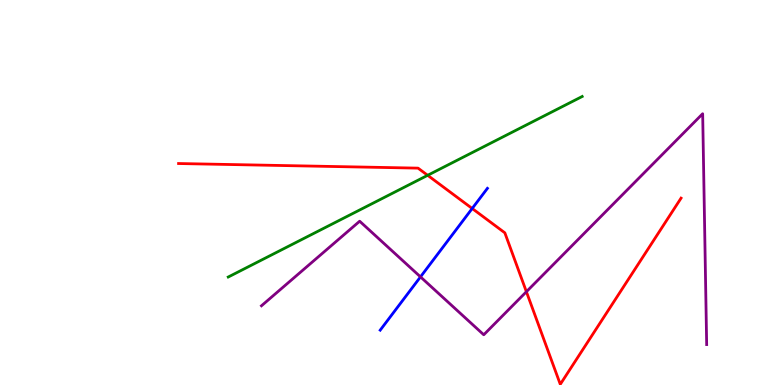[{'lines': ['blue', 'red'], 'intersections': [{'x': 6.09, 'y': 4.58}]}, {'lines': ['green', 'red'], 'intersections': [{'x': 5.52, 'y': 5.45}]}, {'lines': ['purple', 'red'], 'intersections': [{'x': 6.79, 'y': 2.42}]}, {'lines': ['blue', 'green'], 'intersections': []}, {'lines': ['blue', 'purple'], 'intersections': [{'x': 5.43, 'y': 2.81}]}, {'lines': ['green', 'purple'], 'intersections': []}]